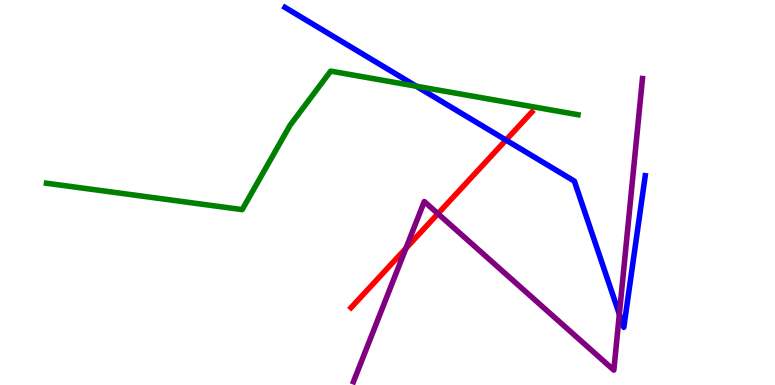[{'lines': ['blue', 'red'], 'intersections': [{'x': 6.53, 'y': 6.36}]}, {'lines': ['green', 'red'], 'intersections': []}, {'lines': ['purple', 'red'], 'intersections': [{'x': 5.24, 'y': 3.55}, {'x': 5.65, 'y': 4.45}]}, {'lines': ['blue', 'green'], 'intersections': [{'x': 5.37, 'y': 7.76}]}, {'lines': ['blue', 'purple'], 'intersections': [{'x': 7.99, 'y': 1.84}]}, {'lines': ['green', 'purple'], 'intersections': []}]